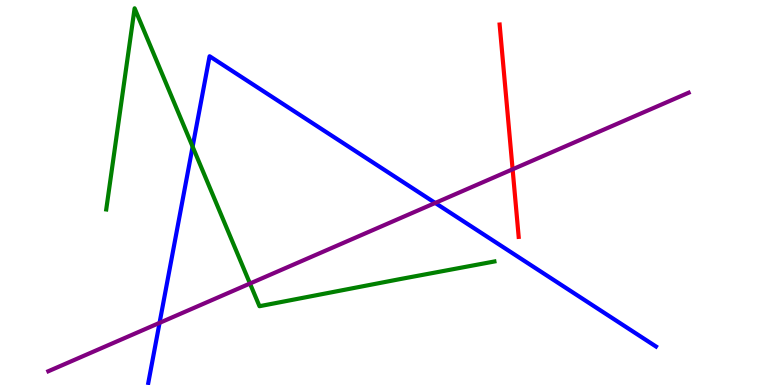[{'lines': ['blue', 'red'], 'intersections': []}, {'lines': ['green', 'red'], 'intersections': []}, {'lines': ['purple', 'red'], 'intersections': [{'x': 6.61, 'y': 5.6}]}, {'lines': ['blue', 'green'], 'intersections': [{'x': 2.49, 'y': 6.19}]}, {'lines': ['blue', 'purple'], 'intersections': [{'x': 2.06, 'y': 1.61}, {'x': 5.62, 'y': 4.73}]}, {'lines': ['green', 'purple'], 'intersections': [{'x': 3.23, 'y': 2.64}]}]